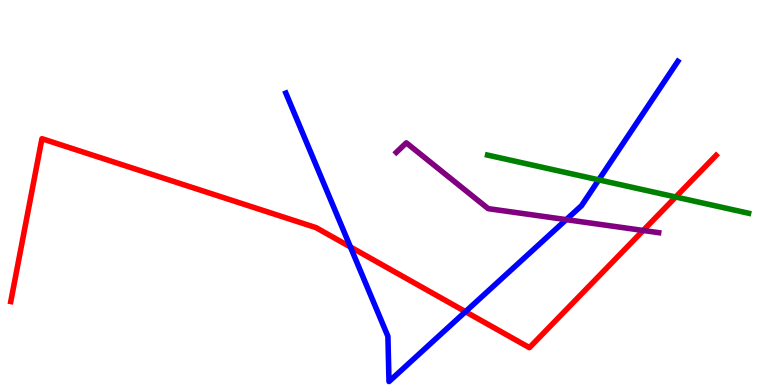[{'lines': ['blue', 'red'], 'intersections': [{'x': 4.52, 'y': 3.59}, {'x': 6.01, 'y': 1.9}]}, {'lines': ['green', 'red'], 'intersections': [{'x': 8.72, 'y': 4.88}]}, {'lines': ['purple', 'red'], 'intersections': [{'x': 8.3, 'y': 4.01}]}, {'lines': ['blue', 'green'], 'intersections': [{'x': 7.73, 'y': 5.33}]}, {'lines': ['blue', 'purple'], 'intersections': [{'x': 7.31, 'y': 4.3}]}, {'lines': ['green', 'purple'], 'intersections': []}]